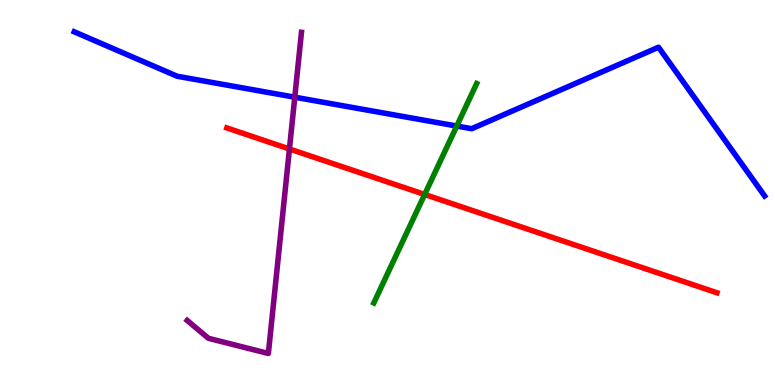[{'lines': ['blue', 'red'], 'intersections': []}, {'lines': ['green', 'red'], 'intersections': [{'x': 5.48, 'y': 4.95}]}, {'lines': ['purple', 'red'], 'intersections': [{'x': 3.73, 'y': 6.13}]}, {'lines': ['blue', 'green'], 'intersections': [{'x': 5.89, 'y': 6.73}]}, {'lines': ['blue', 'purple'], 'intersections': [{'x': 3.8, 'y': 7.48}]}, {'lines': ['green', 'purple'], 'intersections': []}]